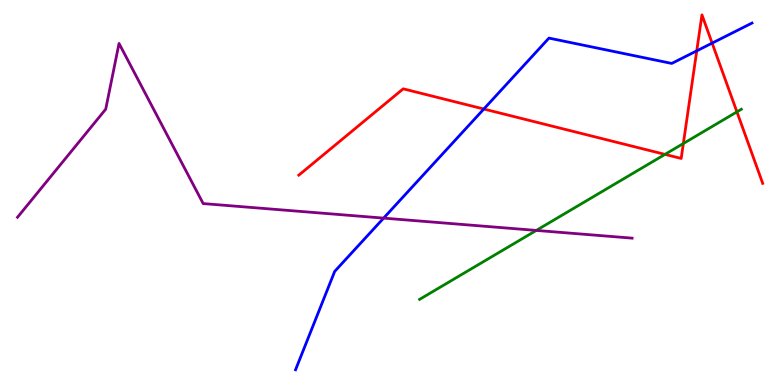[{'lines': ['blue', 'red'], 'intersections': [{'x': 6.24, 'y': 7.17}, {'x': 8.99, 'y': 8.68}, {'x': 9.19, 'y': 8.88}]}, {'lines': ['green', 'red'], 'intersections': [{'x': 8.58, 'y': 5.99}, {'x': 8.82, 'y': 6.27}, {'x': 9.51, 'y': 7.09}]}, {'lines': ['purple', 'red'], 'intersections': []}, {'lines': ['blue', 'green'], 'intersections': []}, {'lines': ['blue', 'purple'], 'intersections': [{'x': 4.95, 'y': 4.33}]}, {'lines': ['green', 'purple'], 'intersections': [{'x': 6.92, 'y': 4.02}]}]